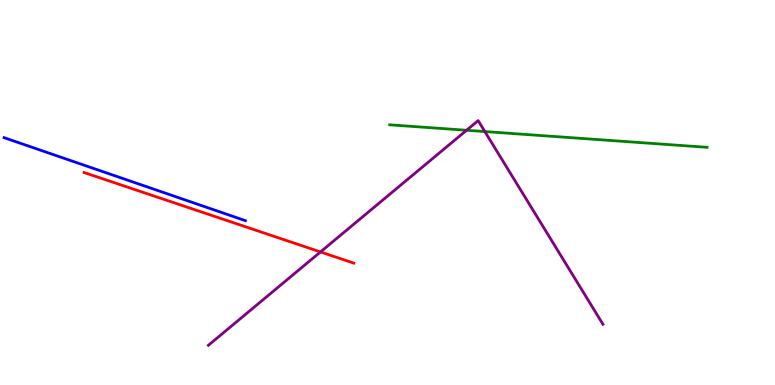[{'lines': ['blue', 'red'], 'intersections': []}, {'lines': ['green', 'red'], 'intersections': []}, {'lines': ['purple', 'red'], 'intersections': [{'x': 4.14, 'y': 3.46}]}, {'lines': ['blue', 'green'], 'intersections': []}, {'lines': ['blue', 'purple'], 'intersections': []}, {'lines': ['green', 'purple'], 'intersections': [{'x': 6.02, 'y': 6.62}, {'x': 6.26, 'y': 6.58}]}]